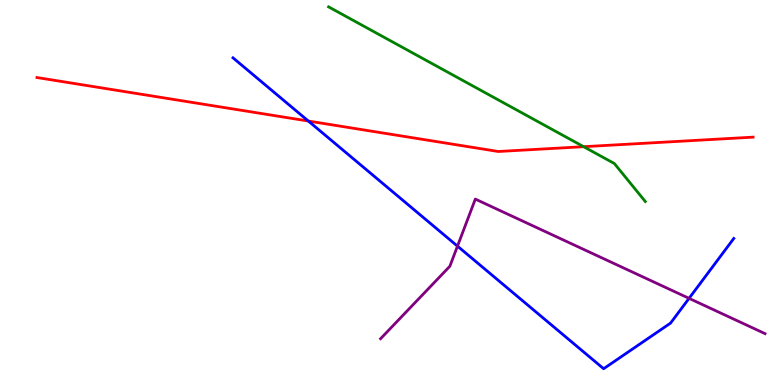[{'lines': ['blue', 'red'], 'intersections': [{'x': 3.98, 'y': 6.86}]}, {'lines': ['green', 'red'], 'intersections': [{'x': 7.53, 'y': 6.19}]}, {'lines': ['purple', 'red'], 'intersections': []}, {'lines': ['blue', 'green'], 'intersections': []}, {'lines': ['blue', 'purple'], 'intersections': [{'x': 5.9, 'y': 3.61}, {'x': 8.89, 'y': 2.25}]}, {'lines': ['green', 'purple'], 'intersections': []}]